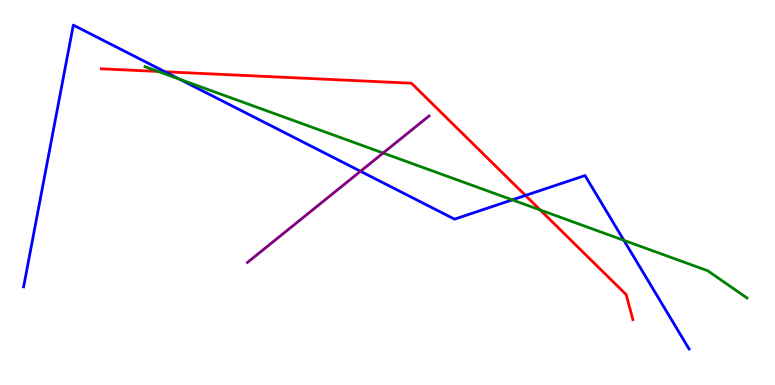[{'lines': ['blue', 'red'], 'intersections': [{'x': 2.13, 'y': 8.14}, {'x': 6.78, 'y': 4.92}]}, {'lines': ['green', 'red'], 'intersections': [{'x': 2.04, 'y': 8.14}, {'x': 6.97, 'y': 4.55}]}, {'lines': ['purple', 'red'], 'intersections': []}, {'lines': ['blue', 'green'], 'intersections': [{'x': 2.32, 'y': 7.94}, {'x': 6.61, 'y': 4.81}, {'x': 8.05, 'y': 3.76}]}, {'lines': ['blue', 'purple'], 'intersections': [{'x': 4.65, 'y': 5.55}]}, {'lines': ['green', 'purple'], 'intersections': [{'x': 4.94, 'y': 6.03}]}]